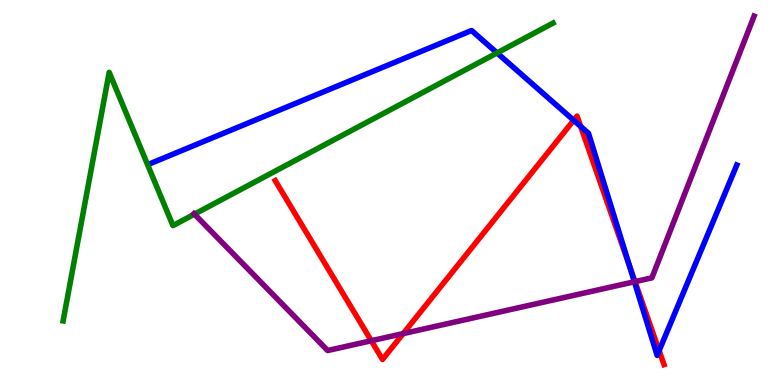[{'lines': ['blue', 'red'], 'intersections': [{'x': 7.4, 'y': 6.88}, {'x': 7.49, 'y': 6.72}, {'x': 8.12, 'y': 3.09}, {'x': 8.51, 'y': 0.892}]}, {'lines': ['green', 'red'], 'intersections': []}, {'lines': ['purple', 'red'], 'intersections': [{'x': 4.79, 'y': 1.15}, {'x': 5.2, 'y': 1.34}, {'x': 8.19, 'y': 2.68}]}, {'lines': ['blue', 'green'], 'intersections': [{'x': 6.41, 'y': 8.63}]}, {'lines': ['blue', 'purple'], 'intersections': [{'x': 8.19, 'y': 2.68}]}, {'lines': ['green', 'purple'], 'intersections': [{'x': 2.51, 'y': 4.44}]}]